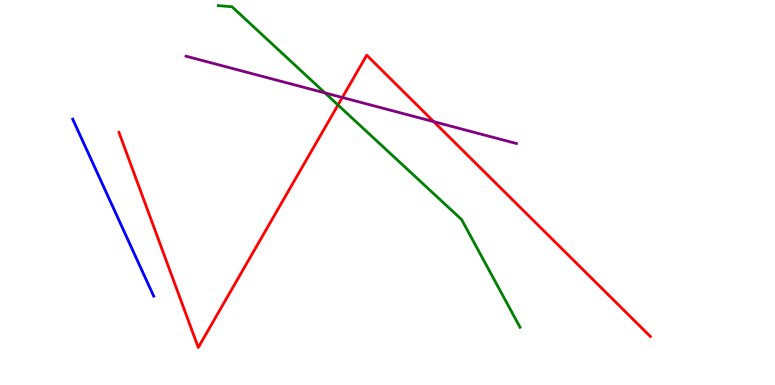[{'lines': ['blue', 'red'], 'intersections': []}, {'lines': ['green', 'red'], 'intersections': [{'x': 4.36, 'y': 7.27}]}, {'lines': ['purple', 'red'], 'intersections': [{'x': 4.42, 'y': 7.47}, {'x': 5.6, 'y': 6.84}]}, {'lines': ['blue', 'green'], 'intersections': []}, {'lines': ['blue', 'purple'], 'intersections': []}, {'lines': ['green', 'purple'], 'intersections': [{'x': 4.19, 'y': 7.59}]}]